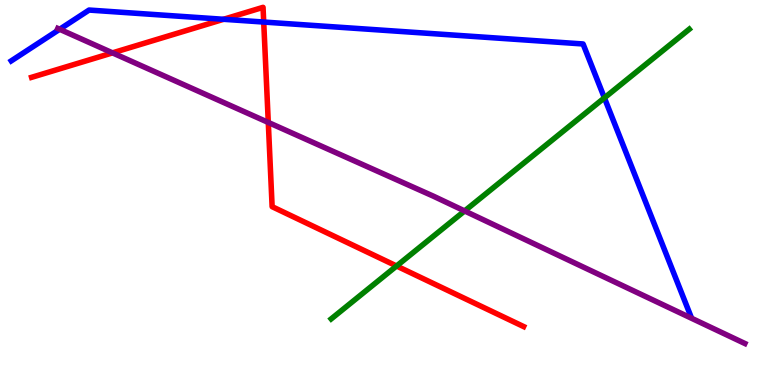[{'lines': ['blue', 'red'], 'intersections': [{'x': 2.88, 'y': 9.5}, {'x': 3.4, 'y': 9.43}]}, {'lines': ['green', 'red'], 'intersections': [{'x': 5.12, 'y': 3.09}]}, {'lines': ['purple', 'red'], 'intersections': [{'x': 1.45, 'y': 8.63}, {'x': 3.46, 'y': 6.82}]}, {'lines': ['blue', 'green'], 'intersections': [{'x': 7.8, 'y': 7.46}]}, {'lines': ['blue', 'purple'], 'intersections': [{'x': 0.77, 'y': 9.24}]}, {'lines': ['green', 'purple'], 'intersections': [{'x': 6.0, 'y': 4.52}]}]